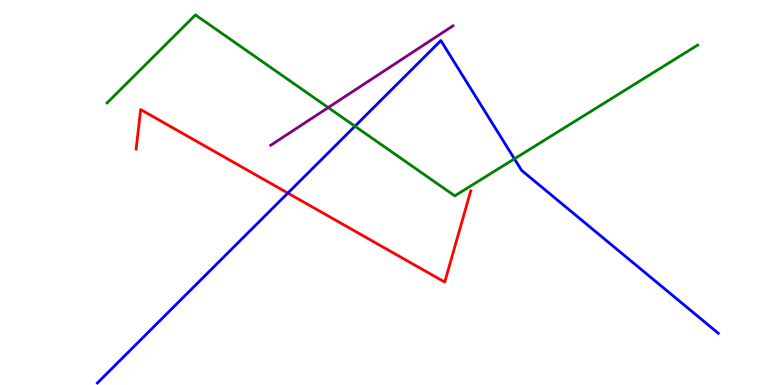[{'lines': ['blue', 'red'], 'intersections': [{'x': 3.71, 'y': 4.98}]}, {'lines': ['green', 'red'], 'intersections': []}, {'lines': ['purple', 'red'], 'intersections': []}, {'lines': ['blue', 'green'], 'intersections': [{'x': 4.58, 'y': 6.72}, {'x': 6.64, 'y': 5.87}]}, {'lines': ['blue', 'purple'], 'intersections': []}, {'lines': ['green', 'purple'], 'intersections': [{'x': 4.24, 'y': 7.21}]}]